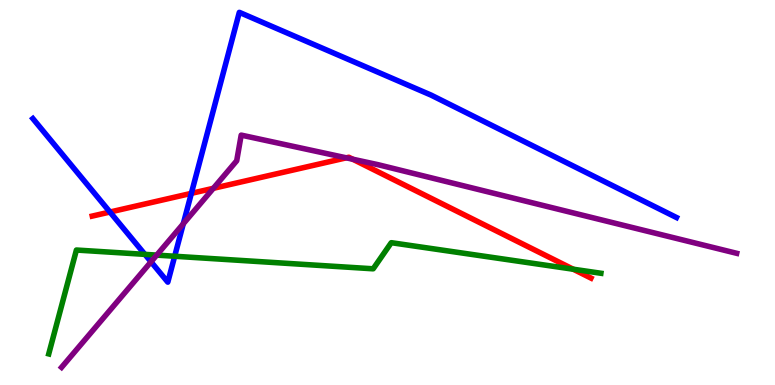[{'lines': ['blue', 'red'], 'intersections': [{'x': 1.42, 'y': 4.49}, {'x': 2.47, 'y': 4.98}]}, {'lines': ['green', 'red'], 'intersections': [{'x': 7.4, 'y': 3.01}]}, {'lines': ['purple', 'red'], 'intersections': [{'x': 2.75, 'y': 5.11}, {'x': 4.47, 'y': 5.9}, {'x': 4.55, 'y': 5.86}]}, {'lines': ['blue', 'green'], 'intersections': [{'x': 1.87, 'y': 3.39}, {'x': 2.25, 'y': 3.34}]}, {'lines': ['blue', 'purple'], 'intersections': [{'x': 1.95, 'y': 3.2}, {'x': 2.37, 'y': 4.19}]}, {'lines': ['green', 'purple'], 'intersections': [{'x': 2.02, 'y': 3.37}]}]